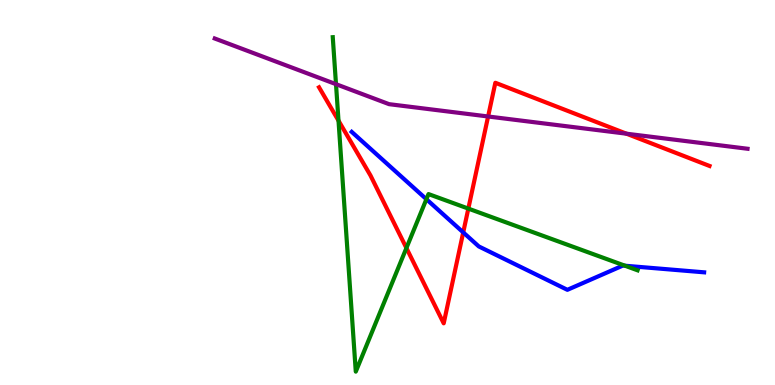[{'lines': ['blue', 'red'], 'intersections': [{'x': 5.98, 'y': 3.96}]}, {'lines': ['green', 'red'], 'intersections': [{'x': 4.37, 'y': 6.87}, {'x': 5.24, 'y': 3.56}, {'x': 6.04, 'y': 4.58}]}, {'lines': ['purple', 'red'], 'intersections': [{'x': 6.3, 'y': 6.97}, {'x': 8.08, 'y': 6.53}]}, {'lines': ['blue', 'green'], 'intersections': [{'x': 5.5, 'y': 4.83}, {'x': 8.06, 'y': 3.1}]}, {'lines': ['blue', 'purple'], 'intersections': []}, {'lines': ['green', 'purple'], 'intersections': [{'x': 4.34, 'y': 7.81}]}]